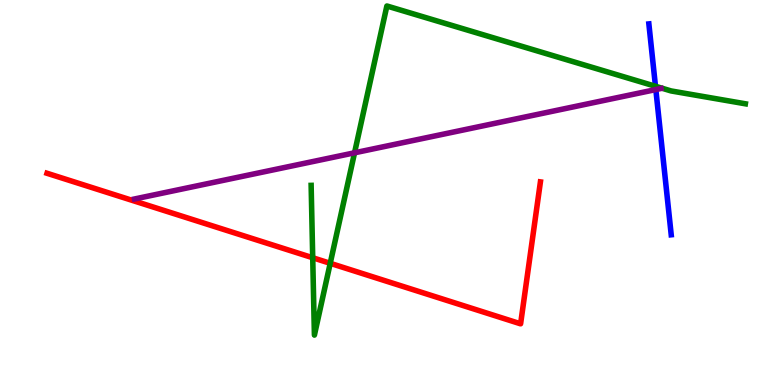[{'lines': ['blue', 'red'], 'intersections': []}, {'lines': ['green', 'red'], 'intersections': [{'x': 4.04, 'y': 3.31}, {'x': 4.26, 'y': 3.16}]}, {'lines': ['purple', 'red'], 'intersections': []}, {'lines': ['blue', 'green'], 'intersections': [{'x': 8.46, 'y': 7.76}]}, {'lines': ['blue', 'purple'], 'intersections': [{'x': 8.46, 'y': 7.67}]}, {'lines': ['green', 'purple'], 'intersections': [{'x': 4.57, 'y': 6.03}]}]